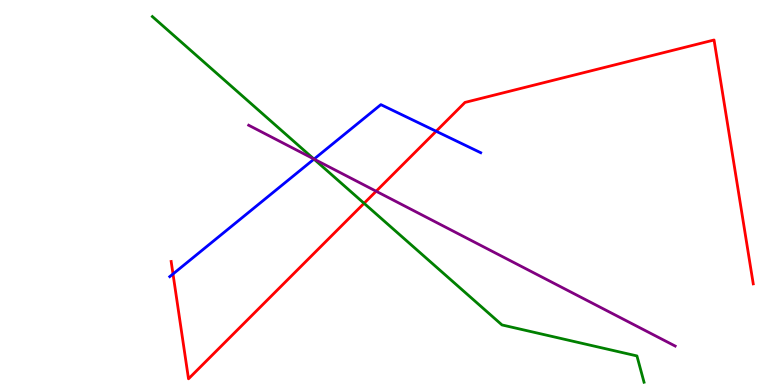[{'lines': ['blue', 'red'], 'intersections': [{'x': 2.23, 'y': 2.88}, {'x': 5.63, 'y': 6.59}]}, {'lines': ['green', 'red'], 'intersections': [{'x': 4.7, 'y': 4.72}]}, {'lines': ['purple', 'red'], 'intersections': [{'x': 4.85, 'y': 5.03}]}, {'lines': ['blue', 'green'], 'intersections': [{'x': 4.05, 'y': 5.87}]}, {'lines': ['blue', 'purple'], 'intersections': [{'x': 4.05, 'y': 5.87}]}, {'lines': ['green', 'purple'], 'intersections': [{'x': 4.05, 'y': 5.87}]}]